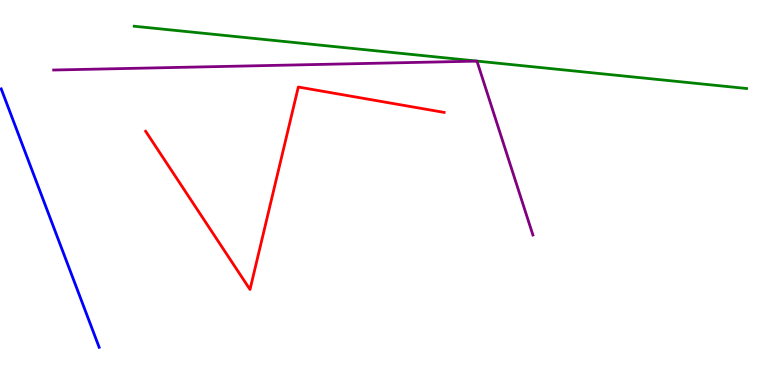[{'lines': ['blue', 'red'], 'intersections': []}, {'lines': ['green', 'red'], 'intersections': []}, {'lines': ['purple', 'red'], 'intersections': []}, {'lines': ['blue', 'green'], 'intersections': []}, {'lines': ['blue', 'purple'], 'intersections': []}, {'lines': ['green', 'purple'], 'intersections': []}]